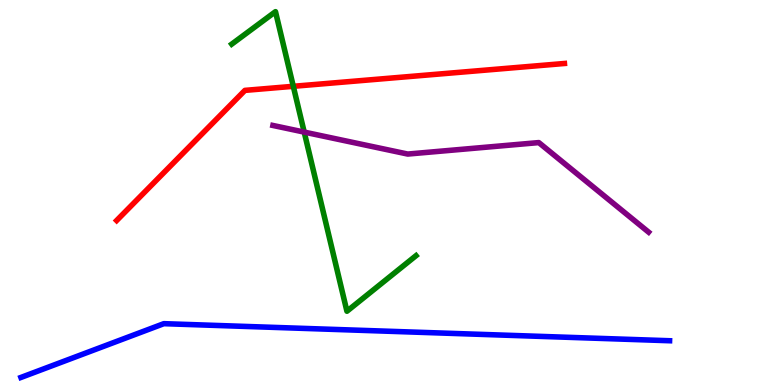[{'lines': ['blue', 'red'], 'intersections': []}, {'lines': ['green', 'red'], 'intersections': [{'x': 3.78, 'y': 7.76}]}, {'lines': ['purple', 'red'], 'intersections': []}, {'lines': ['blue', 'green'], 'intersections': []}, {'lines': ['blue', 'purple'], 'intersections': []}, {'lines': ['green', 'purple'], 'intersections': [{'x': 3.93, 'y': 6.57}]}]